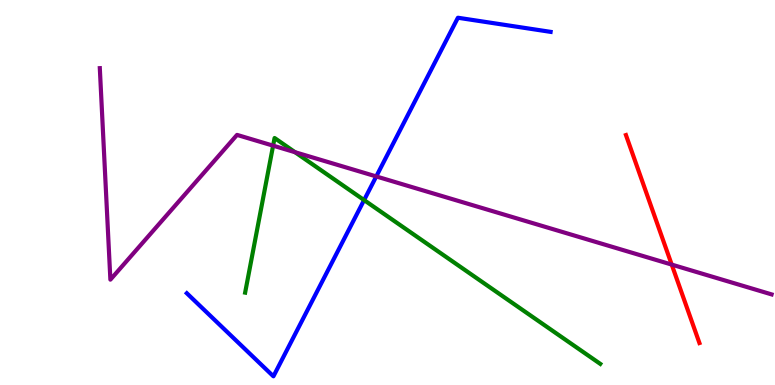[{'lines': ['blue', 'red'], 'intersections': []}, {'lines': ['green', 'red'], 'intersections': []}, {'lines': ['purple', 'red'], 'intersections': [{'x': 8.67, 'y': 3.13}]}, {'lines': ['blue', 'green'], 'intersections': [{'x': 4.7, 'y': 4.8}]}, {'lines': ['blue', 'purple'], 'intersections': [{'x': 4.85, 'y': 5.42}]}, {'lines': ['green', 'purple'], 'intersections': [{'x': 3.52, 'y': 6.22}, {'x': 3.81, 'y': 6.05}]}]